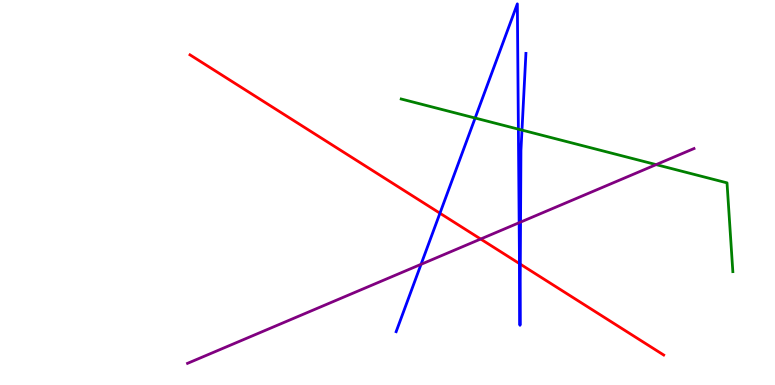[{'lines': ['blue', 'red'], 'intersections': [{'x': 5.68, 'y': 4.46}, {'x': 6.7, 'y': 3.15}, {'x': 6.71, 'y': 3.14}]}, {'lines': ['green', 'red'], 'intersections': []}, {'lines': ['purple', 'red'], 'intersections': [{'x': 6.2, 'y': 3.79}]}, {'lines': ['blue', 'green'], 'intersections': [{'x': 6.13, 'y': 6.93}, {'x': 6.69, 'y': 6.65}, {'x': 6.74, 'y': 6.62}]}, {'lines': ['blue', 'purple'], 'intersections': [{'x': 5.43, 'y': 3.13}, {'x': 6.7, 'y': 4.22}, {'x': 6.72, 'y': 4.23}]}, {'lines': ['green', 'purple'], 'intersections': [{'x': 8.47, 'y': 5.72}]}]